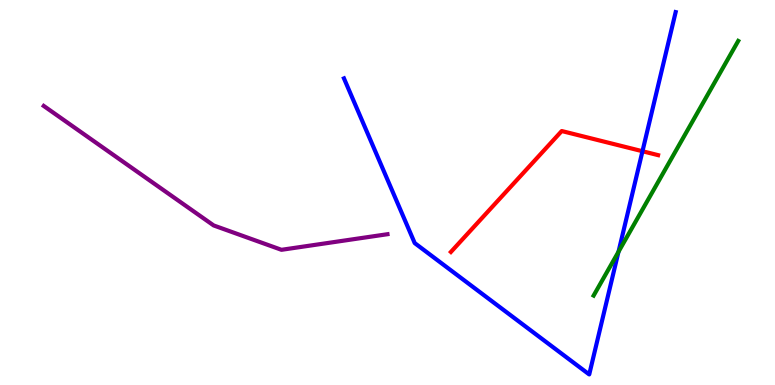[{'lines': ['blue', 'red'], 'intersections': [{'x': 8.29, 'y': 6.07}]}, {'lines': ['green', 'red'], 'intersections': []}, {'lines': ['purple', 'red'], 'intersections': []}, {'lines': ['blue', 'green'], 'intersections': [{'x': 7.98, 'y': 3.46}]}, {'lines': ['blue', 'purple'], 'intersections': []}, {'lines': ['green', 'purple'], 'intersections': []}]